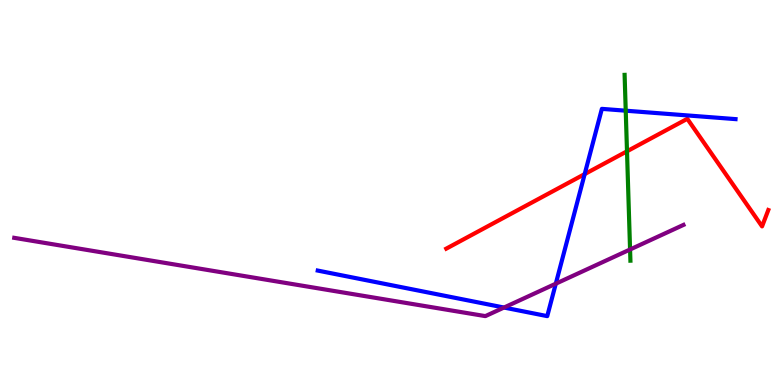[{'lines': ['blue', 'red'], 'intersections': [{'x': 7.54, 'y': 5.48}]}, {'lines': ['green', 'red'], 'intersections': [{'x': 8.09, 'y': 6.07}]}, {'lines': ['purple', 'red'], 'intersections': []}, {'lines': ['blue', 'green'], 'intersections': [{'x': 8.07, 'y': 7.12}]}, {'lines': ['blue', 'purple'], 'intersections': [{'x': 6.5, 'y': 2.01}, {'x': 7.17, 'y': 2.63}]}, {'lines': ['green', 'purple'], 'intersections': [{'x': 8.13, 'y': 3.52}]}]